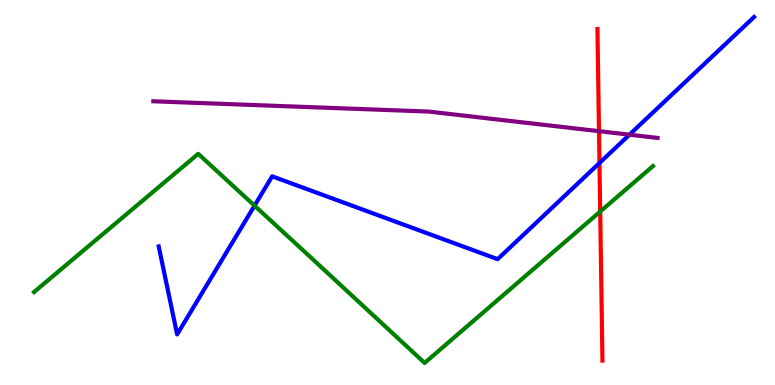[{'lines': ['blue', 'red'], 'intersections': [{'x': 7.74, 'y': 5.77}]}, {'lines': ['green', 'red'], 'intersections': [{'x': 7.74, 'y': 4.5}]}, {'lines': ['purple', 'red'], 'intersections': [{'x': 7.73, 'y': 6.59}]}, {'lines': ['blue', 'green'], 'intersections': [{'x': 3.28, 'y': 4.66}]}, {'lines': ['blue', 'purple'], 'intersections': [{'x': 8.12, 'y': 6.5}]}, {'lines': ['green', 'purple'], 'intersections': []}]